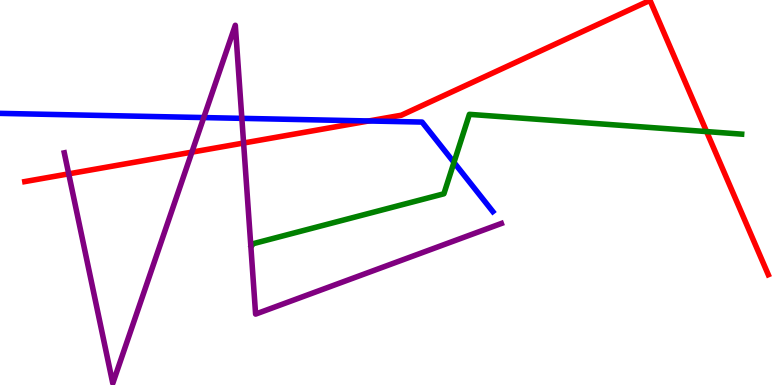[{'lines': ['blue', 'red'], 'intersections': [{'x': 4.76, 'y': 6.86}]}, {'lines': ['green', 'red'], 'intersections': [{'x': 9.12, 'y': 6.58}]}, {'lines': ['purple', 'red'], 'intersections': [{'x': 0.887, 'y': 5.48}, {'x': 2.48, 'y': 6.05}, {'x': 3.14, 'y': 6.28}]}, {'lines': ['blue', 'green'], 'intersections': [{'x': 5.86, 'y': 5.78}]}, {'lines': ['blue', 'purple'], 'intersections': [{'x': 2.63, 'y': 6.95}, {'x': 3.12, 'y': 6.93}]}, {'lines': ['green', 'purple'], 'intersections': []}]